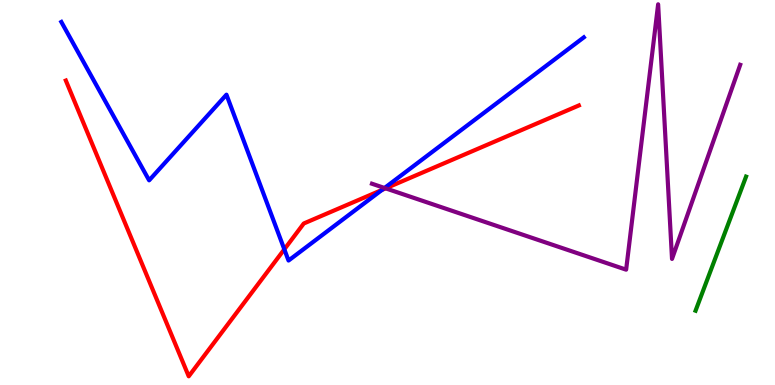[{'lines': ['blue', 'red'], 'intersections': [{'x': 3.67, 'y': 3.52}, {'x': 4.93, 'y': 5.07}]}, {'lines': ['green', 'red'], 'intersections': []}, {'lines': ['purple', 'red'], 'intersections': [{'x': 4.98, 'y': 5.11}]}, {'lines': ['blue', 'green'], 'intersections': []}, {'lines': ['blue', 'purple'], 'intersections': [{'x': 4.96, 'y': 5.12}]}, {'lines': ['green', 'purple'], 'intersections': []}]